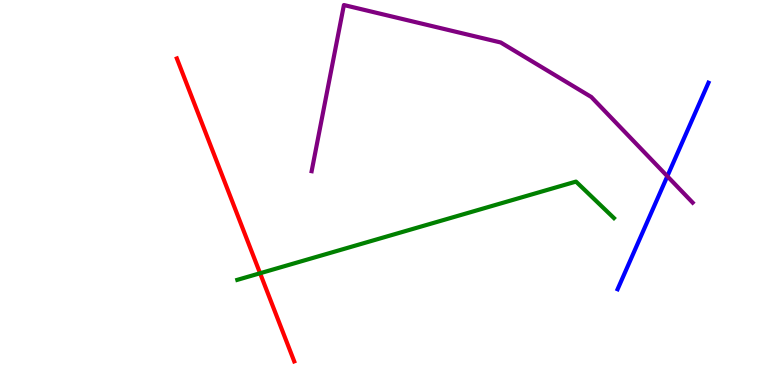[{'lines': ['blue', 'red'], 'intersections': []}, {'lines': ['green', 'red'], 'intersections': [{'x': 3.36, 'y': 2.9}]}, {'lines': ['purple', 'red'], 'intersections': []}, {'lines': ['blue', 'green'], 'intersections': []}, {'lines': ['blue', 'purple'], 'intersections': [{'x': 8.61, 'y': 5.42}]}, {'lines': ['green', 'purple'], 'intersections': []}]